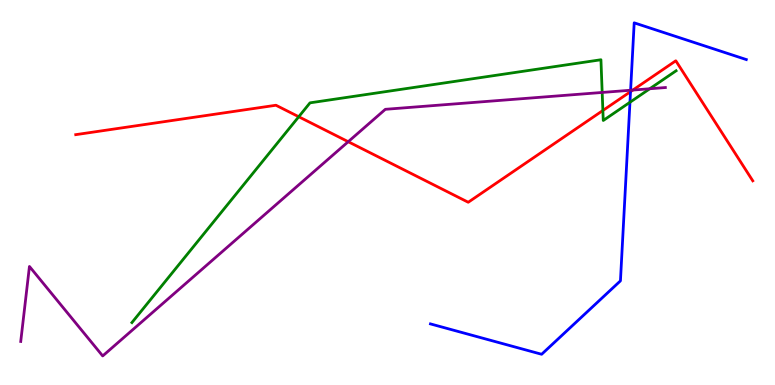[{'lines': ['blue', 'red'], 'intersections': [{'x': 8.14, 'y': 7.62}]}, {'lines': ['green', 'red'], 'intersections': [{'x': 3.85, 'y': 6.97}, {'x': 7.78, 'y': 7.13}]}, {'lines': ['purple', 'red'], 'intersections': [{'x': 4.49, 'y': 6.32}, {'x': 8.17, 'y': 7.66}]}, {'lines': ['blue', 'green'], 'intersections': [{'x': 8.13, 'y': 7.34}]}, {'lines': ['blue', 'purple'], 'intersections': [{'x': 8.14, 'y': 7.66}]}, {'lines': ['green', 'purple'], 'intersections': [{'x': 7.77, 'y': 7.6}, {'x': 8.38, 'y': 7.69}]}]